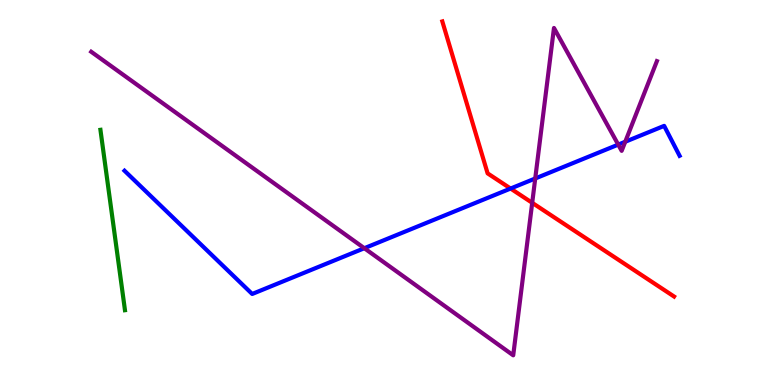[{'lines': ['blue', 'red'], 'intersections': [{'x': 6.59, 'y': 5.1}]}, {'lines': ['green', 'red'], 'intersections': []}, {'lines': ['purple', 'red'], 'intersections': [{'x': 6.87, 'y': 4.73}]}, {'lines': ['blue', 'green'], 'intersections': []}, {'lines': ['blue', 'purple'], 'intersections': [{'x': 4.7, 'y': 3.55}, {'x': 6.91, 'y': 5.36}, {'x': 7.98, 'y': 6.24}, {'x': 8.07, 'y': 6.32}]}, {'lines': ['green', 'purple'], 'intersections': []}]